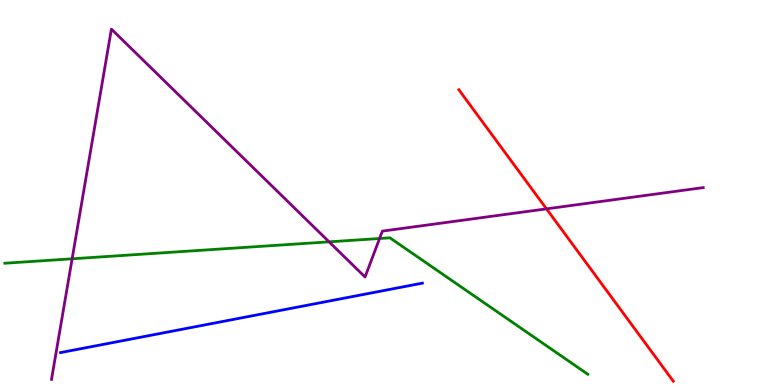[{'lines': ['blue', 'red'], 'intersections': []}, {'lines': ['green', 'red'], 'intersections': []}, {'lines': ['purple', 'red'], 'intersections': [{'x': 7.05, 'y': 4.58}]}, {'lines': ['blue', 'green'], 'intersections': []}, {'lines': ['blue', 'purple'], 'intersections': []}, {'lines': ['green', 'purple'], 'intersections': [{'x': 0.931, 'y': 3.28}, {'x': 4.25, 'y': 3.72}, {'x': 4.9, 'y': 3.81}]}]